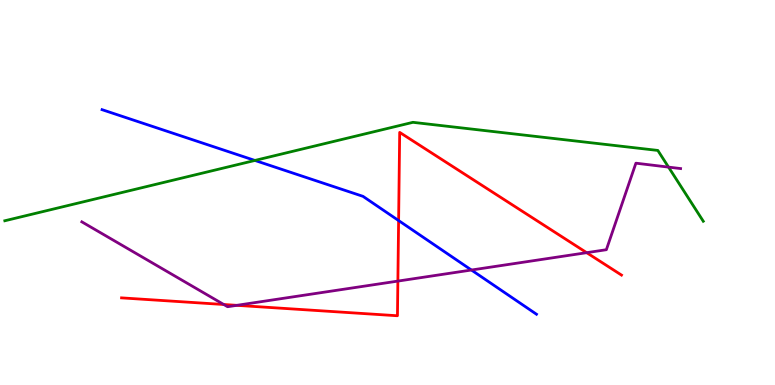[{'lines': ['blue', 'red'], 'intersections': [{'x': 5.14, 'y': 4.27}]}, {'lines': ['green', 'red'], 'intersections': []}, {'lines': ['purple', 'red'], 'intersections': [{'x': 2.89, 'y': 2.09}, {'x': 3.05, 'y': 2.07}, {'x': 5.13, 'y': 2.7}, {'x': 7.57, 'y': 3.44}]}, {'lines': ['blue', 'green'], 'intersections': [{'x': 3.29, 'y': 5.83}]}, {'lines': ['blue', 'purple'], 'intersections': [{'x': 6.08, 'y': 2.99}]}, {'lines': ['green', 'purple'], 'intersections': [{'x': 8.63, 'y': 5.66}]}]